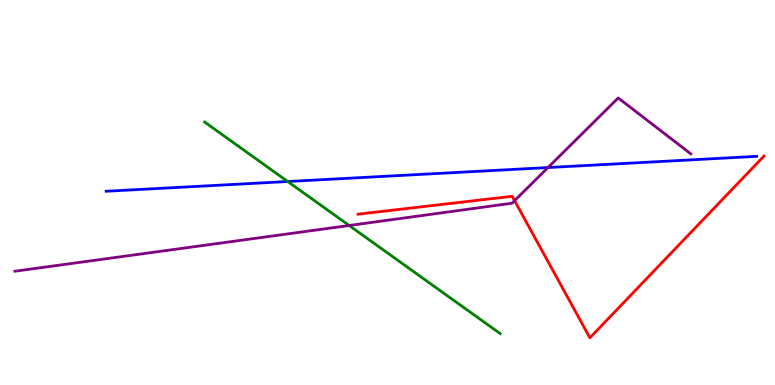[{'lines': ['blue', 'red'], 'intersections': []}, {'lines': ['green', 'red'], 'intersections': []}, {'lines': ['purple', 'red'], 'intersections': [{'x': 6.64, 'y': 4.79}]}, {'lines': ['blue', 'green'], 'intersections': [{'x': 3.71, 'y': 5.29}]}, {'lines': ['blue', 'purple'], 'intersections': [{'x': 7.07, 'y': 5.65}]}, {'lines': ['green', 'purple'], 'intersections': [{'x': 4.51, 'y': 4.14}]}]